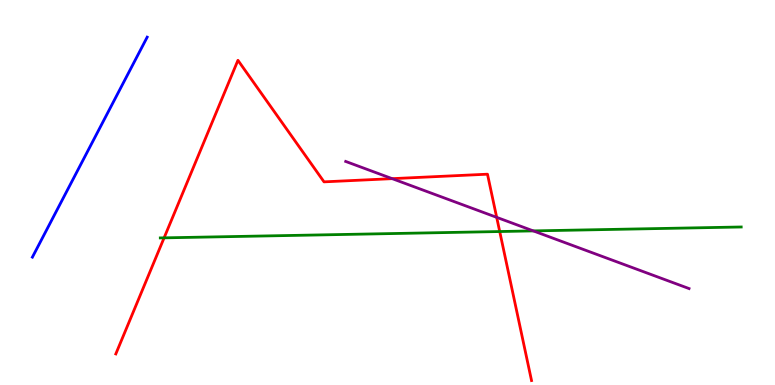[{'lines': ['blue', 'red'], 'intersections': []}, {'lines': ['green', 'red'], 'intersections': [{'x': 2.12, 'y': 3.82}, {'x': 6.45, 'y': 3.99}]}, {'lines': ['purple', 'red'], 'intersections': [{'x': 5.06, 'y': 5.36}, {'x': 6.41, 'y': 4.35}]}, {'lines': ['blue', 'green'], 'intersections': []}, {'lines': ['blue', 'purple'], 'intersections': []}, {'lines': ['green', 'purple'], 'intersections': [{'x': 6.88, 'y': 4.0}]}]